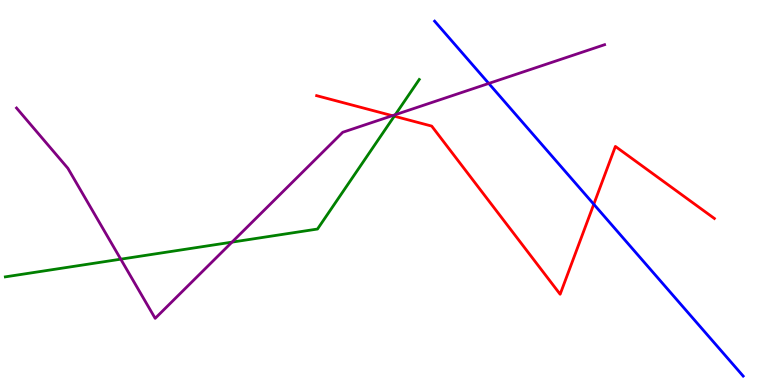[{'lines': ['blue', 'red'], 'intersections': [{'x': 7.66, 'y': 4.69}]}, {'lines': ['green', 'red'], 'intersections': [{'x': 5.09, 'y': 6.98}]}, {'lines': ['purple', 'red'], 'intersections': [{'x': 5.06, 'y': 7.0}]}, {'lines': ['blue', 'green'], 'intersections': []}, {'lines': ['blue', 'purple'], 'intersections': [{'x': 6.31, 'y': 7.83}]}, {'lines': ['green', 'purple'], 'intersections': [{'x': 1.56, 'y': 3.27}, {'x': 2.99, 'y': 3.71}, {'x': 5.1, 'y': 7.02}]}]